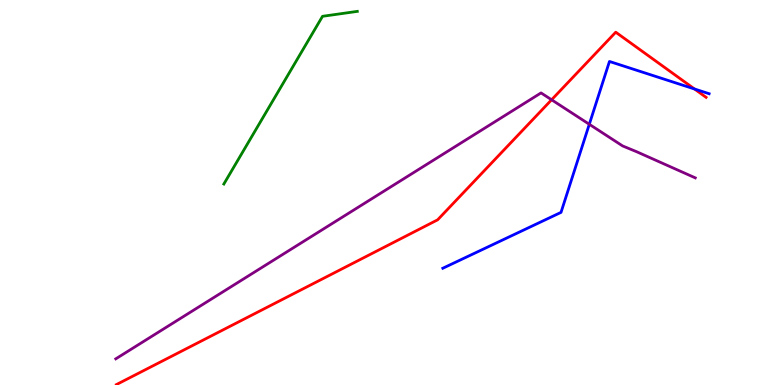[{'lines': ['blue', 'red'], 'intersections': [{'x': 8.96, 'y': 7.69}]}, {'lines': ['green', 'red'], 'intersections': []}, {'lines': ['purple', 'red'], 'intersections': [{'x': 7.12, 'y': 7.41}]}, {'lines': ['blue', 'green'], 'intersections': []}, {'lines': ['blue', 'purple'], 'intersections': [{'x': 7.6, 'y': 6.77}]}, {'lines': ['green', 'purple'], 'intersections': []}]